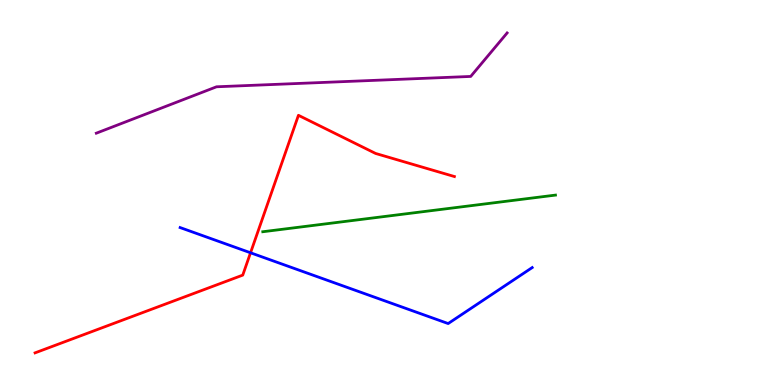[{'lines': ['blue', 'red'], 'intersections': [{'x': 3.23, 'y': 3.43}]}, {'lines': ['green', 'red'], 'intersections': []}, {'lines': ['purple', 'red'], 'intersections': []}, {'lines': ['blue', 'green'], 'intersections': []}, {'lines': ['blue', 'purple'], 'intersections': []}, {'lines': ['green', 'purple'], 'intersections': []}]